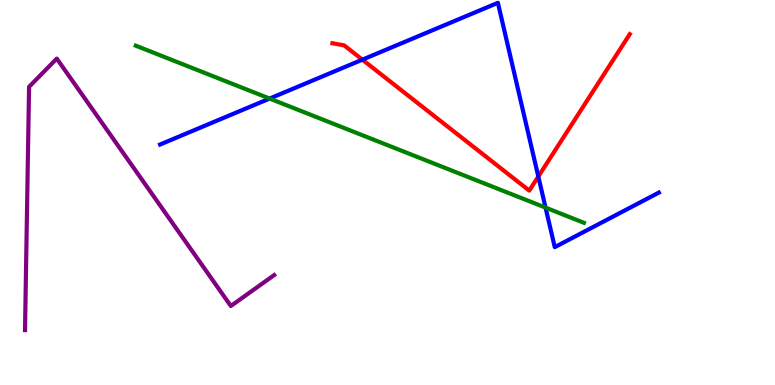[{'lines': ['blue', 'red'], 'intersections': [{'x': 4.68, 'y': 8.45}, {'x': 6.95, 'y': 5.42}]}, {'lines': ['green', 'red'], 'intersections': []}, {'lines': ['purple', 'red'], 'intersections': []}, {'lines': ['blue', 'green'], 'intersections': [{'x': 3.48, 'y': 7.44}, {'x': 7.04, 'y': 4.61}]}, {'lines': ['blue', 'purple'], 'intersections': []}, {'lines': ['green', 'purple'], 'intersections': []}]